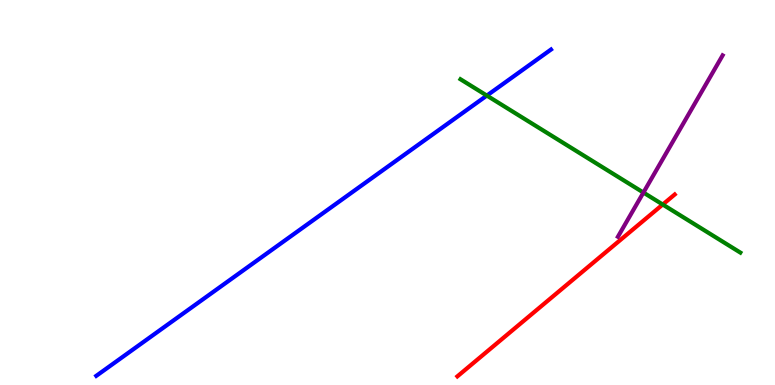[{'lines': ['blue', 'red'], 'intersections': []}, {'lines': ['green', 'red'], 'intersections': [{'x': 8.55, 'y': 4.69}]}, {'lines': ['purple', 'red'], 'intersections': []}, {'lines': ['blue', 'green'], 'intersections': [{'x': 6.28, 'y': 7.52}]}, {'lines': ['blue', 'purple'], 'intersections': []}, {'lines': ['green', 'purple'], 'intersections': [{'x': 8.3, 'y': 5.0}]}]